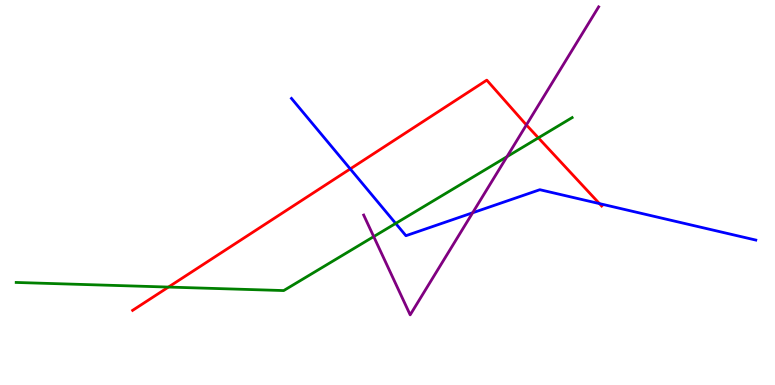[{'lines': ['blue', 'red'], 'intersections': [{'x': 4.52, 'y': 5.61}, {'x': 7.73, 'y': 4.71}]}, {'lines': ['green', 'red'], 'intersections': [{'x': 2.17, 'y': 2.54}, {'x': 6.95, 'y': 6.42}]}, {'lines': ['purple', 'red'], 'intersections': [{'x': 6.79, 'y': 6.75}]}, {'lines': ['blue', 'green'], 'intersections': [{'x': 5.11, 'y': 4.2}]}, {'lines': ['blue', 'purple'], 'intersections': [{'x': 6.1, 'y': 4.47}]}, {'lines': ['green', 'purple'], 'intersections': [{'x': 4.82, 'y': 3.85}, {'x': 6.54, 'y': 5.93}]}]